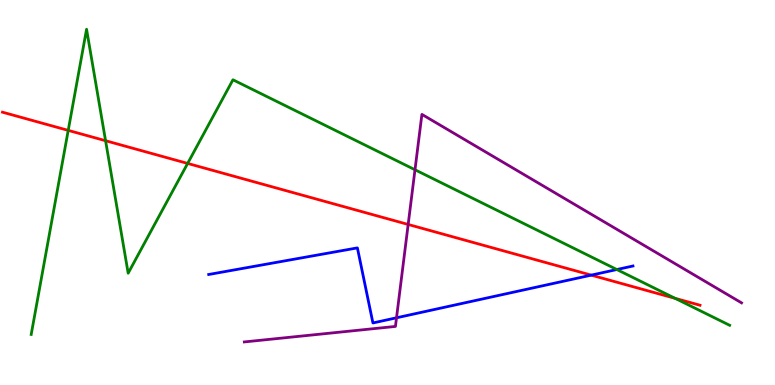[{'lines': ['blue', 'red'], 'intersections': [{'x': 7.63, 'y': 2.85}]}, {'lines': ['green', 'red'], 'intersections': [{'x': 0.88, 'y': 6.61}, {'x': 1.36, 'y': 6.35}, {'x': 2.42, 'y': 5.76}, {'x': 8.71, 'y': 2.25}]}, {'lines': ['purple', 'red'], 'intersections': [{'x': 5.27, 'y': 4.17}]}, {'lines': ['blue', 'green'], 'intersections': [{'x': 7.96, 'y': 3.0}]}, {'lines': ['blue', 'purple'], 'intersections': [{'x': 5.12, 'y': 1.75}]}, {'lines': ['green', 'purple'], 'intersections': [{'x': 5.35, 'y': 5.59}]}]